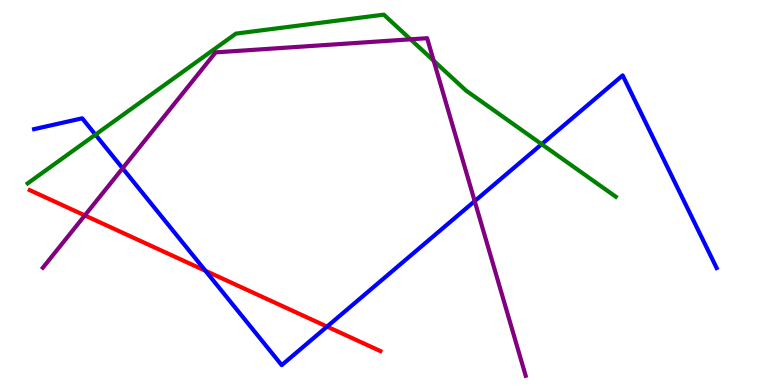[{'lines': ['blue', 'red'], 'intersections': [{'x': 2.65, 'y': 2.97}, {'x': 4.22, 'y': 1.52}]}, {'lines': ['green', 'red'], 'intersections': []}, {'lines': ['purple', 'red'], 'intersections': [{'x': 1.09, 'y': 4.4}]}, {'lines': ['blue', 'green'], 'intersections': [{'x': 1.23, 'y': 6.5}, {'x': 6.99, 'y': 6.25}]}, {'lines': ['blue', 'purple'], 'intersections': [{'x': 1.58, 'y': 5.63}, {'x': 6.13, 'y': 4.78}]}, {'lines': ['green', 'purple'], 'intersections': [{'x': 5.3, 'y': 8.98}, {'x': 5.6, 'y': 8.42}]}]